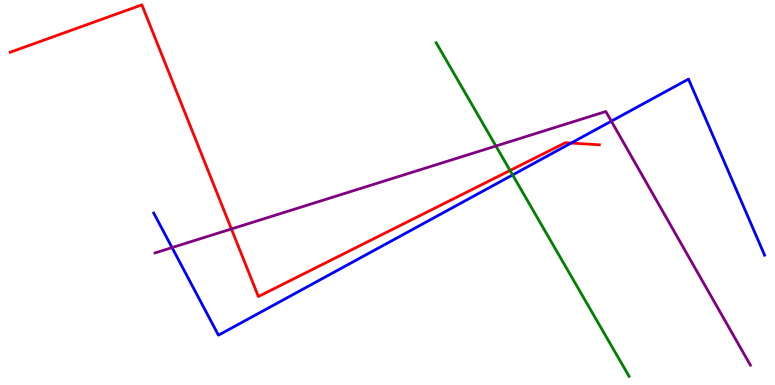[{'lines': ['blue', 'red'], 'intersections': [{'x': 7.37, 'y': 6.28}]}, {'lines': ['green', 'red'], 'intersections': [{'x': 6.58, 'y': 5.57}]}, {'lines': ['purple', 'red'], 'intersections': [{'x': 2.99, 'y': 4.05}]}, {'lines': ['blue', 'green'], 'intersections': [{'x': 6.61, 'y': 5.46}]}, {'lines': ['blue', 'purple'], 'intersections': [{'x': 2.22, 'y': 3.57}, {'x': 7.89, 'y': 6.85}]}, {'lines': ['green', 'purple'], 'intersections': [{'x': 6.4, 'y': 6.21}]}]